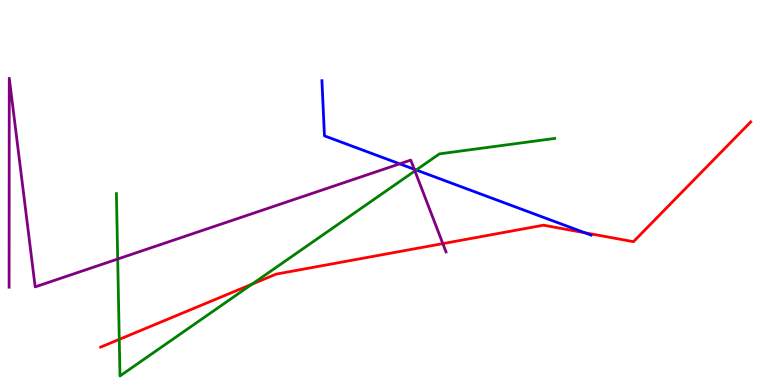[{'lines': ['blue', 'red'], 'intersections': [{'x': 7.55, 'y': 3.95}]}, {'lines': ['green', 'red'], 'intersections': [{'x': 1.54, 'y': 1.19}, {'x': 3.25, 'y': 2.62}]}, {'lines': ['purple', 'red'], 'intersections': [{'x': 5.71, 'y': 3.67}]}, {'lines': ['blue', 'green'], 'intersections': [{'x': 5.37, 'y': 5.58}]}, {'lines': ['blue', 'purple'], 'intersections': [{'x': 5.16, 'y': 5.74}, {'x': 5.35, 'y': 5.6}]}, {'lines': ['green', 'purple'], 'intersections': [{'x': 1.52, 'y': 3.27}, {'x': 5.35, 'y': 5.56}]}]